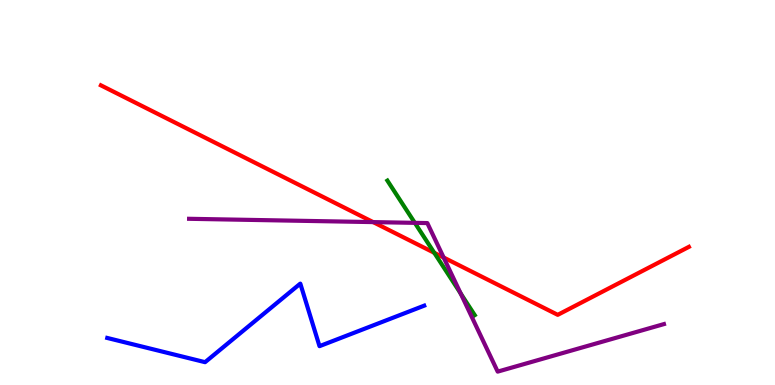[{'lines': ['blue', 'red'], 'intersections': []}, {'lines': ['green', 'red'], 'intersections': [{'x': 5.6, 'y': 3.43}]}, {'lines': ['purple', 'red'], 'intersections': [{'x': 4.81, 'y': 4.23}, {'x': 5.72, 'y': 3.31}]}, {'lines': ['blue', 'green'], 'intersections': []}, {'lines': ['blue', 'purple'], 'intersections': []}, {'lines': ['green', 'purple'], 'intersections': [{'x': 5.35, 'y': 4.21}, {'x': 5.94, 'y': 2.38}]}]